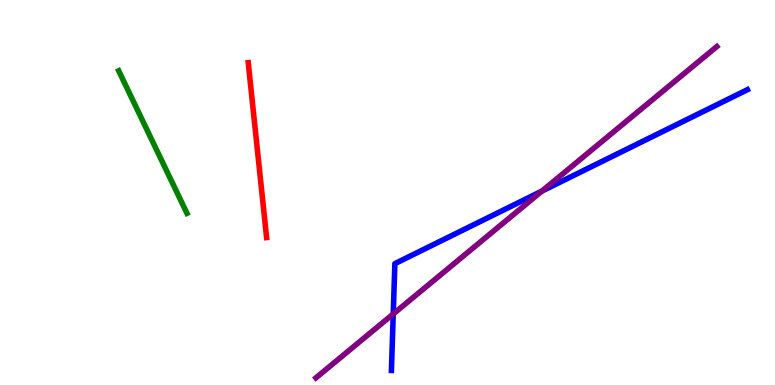[{'lines': ['blue', 'red'], 'intersections': []}, {'lines': ['green', 'red'], 'intersections': []}, {'lines': ['purple', 'red'], 'intersections': []}, {'lines': ['blue', 'green'], 'intersections': []}, {'lines': ['blue', 'purple'], 'intersections': [{'x': 5.07, 'y': 1.85}, {'x': 6.99, 'y': 5.04}]}, {'lines': ['green', 'purple'], 'intersections': []}]